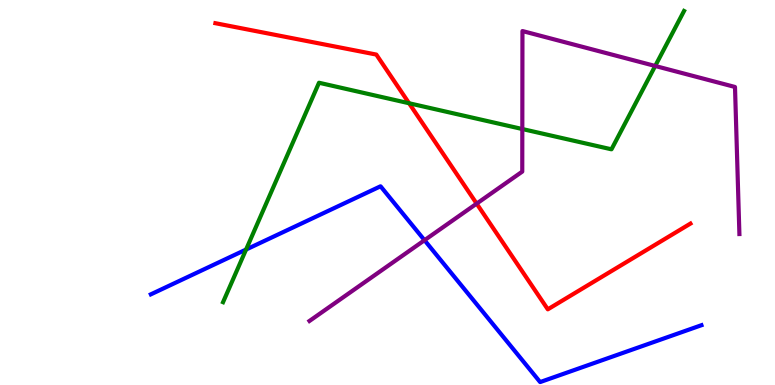[{'lines': ['blue', 'red'], 'intersections': []}, {'lines': ['green', 'red'], 'intersections': [{'x': 5.28, 'y': 7.32}]}, {'lines': ['purple', 'red'], 'intersections': [{'x': 6.15, 'y': 4.71}]}, {'lines': ['blue', 'green'], 'intersections': [{'x': 3.18, 'y': 3.52}]}, {'lines': ['blue', 'purple'], 'intersections': [{'x': 5.48, 'y': 3.76}]}, {'lines': ['green', 'purple'], 'intersections': [{'x': 6.74, 'y': 6.65}, {'x': 8.45, 'y': 8.29}]}]